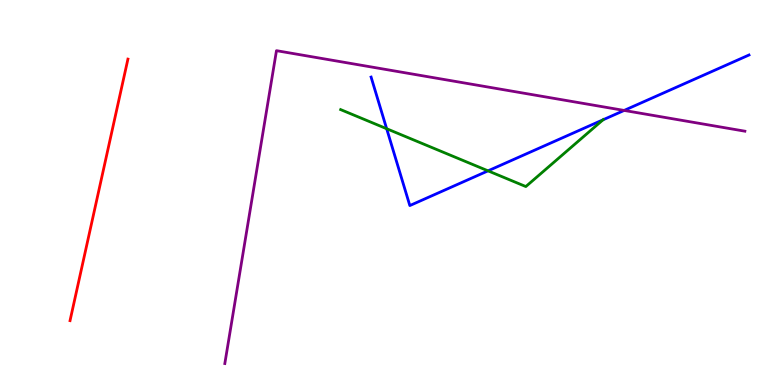[{'lines': ['blue', 'red'], 'intersections': []}, {'lines': ['green', 'red'], 'intersections': []}, {'lines': ['purple', 'red'], 'intersections': []}, {'lines': ['blue', 'green'], 'intersections': [{'x': 4.99, 'y': 6.66}, {'x': 6.3, 'y': 5.56}, {'x': 7.78, 'y': 6.89}]}, {'lines': ['blue', 'purple'], 'intersections': [{'x': 8.05, 'y': 7.13}]}, {'lines': ['green', 'purple'], 'intersections': []}]